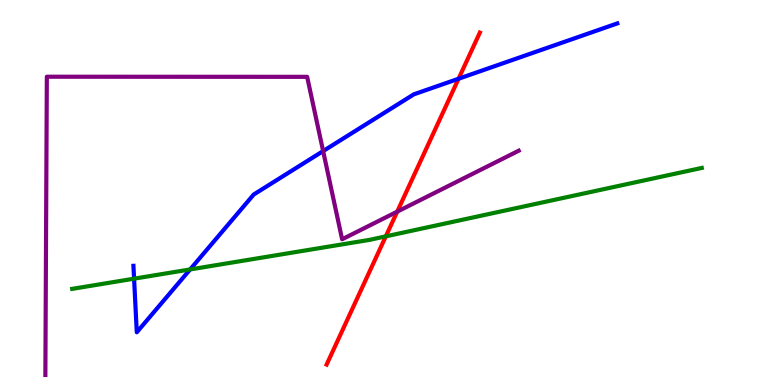[{'lines': ['blue', 'red'], 'intersections': [{'x': 5.92, 'y': 7.95}]}, {'lines': ['green', 'red'], 'intersections': [{'x': 4.98, 'y': 3.86}]}, {'lines': ['purple', 'red'], 'intersections': [{'x': 5.13, 'y': 4.5}]}, {'lines': ['blue', 'green'], 'intersections': [{'x': 1.73, 'y': 2.76}, {'x': 2.45, 'y': 3.0}]}, {'lines': ['blue', 'purple'], 'intersections': [{'x': 4.17, 'y': 6.08}]}, {'lines': ['green', 'purple'], 'intersections': []}]